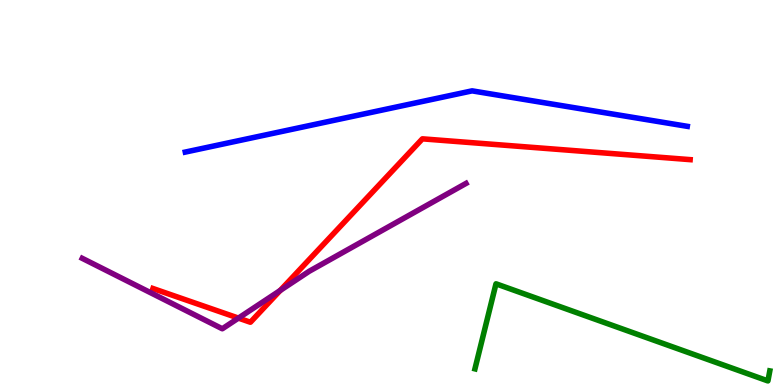[{'lines': ['blue', 'red'], 'intersections': []}, {'lines': ['green', 'red'], 'intersections': []}, {'lines': ['purple', 'red'], 'intersections': [{'x': 3.08, 'y': 1.74}, {'x': 3.62, 'y': 2.46}]}, {'lines': ['blue', 'green'], 'intersections': []}, {'lines': ['blue', 'purple'], 'intersections': []}, {'lines': ['green', 'purple'], 'intersections': []}]